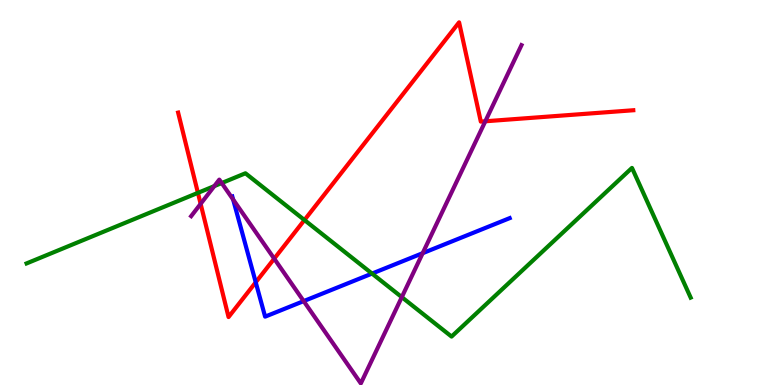[{'lines': ['blue', 'red'], 'intersections': [{'x': 3.3, 'y': 2.67}]}, {'lines': ['green', 'red'], 'intersections': [{'x': 2.55, 'y': 4.99}, {'x': 3.93, 'y': 4.28}]}, {'lines': ['purple', 'red'], 'intersections': [{'x': 2.59, 'y': 4.71}, {'x': 3.54, 'y': 3.28}, {'x': 6.26, 'y': 6.85}]}, {'lines': ['blue', 'green'], 'intersections': [{'x': 4.8, 'y': 2.89}]}, {'lines': ['blue', 'purple'], 'intersections': [{'x': 3.01, 'y': 4.82}, {'x': 3.92, 'y': 2.18}, {'x': 5.45, 'y': 3.42}]}, {'lines': ['green', 'purple'], 'intersections': [{'x': 2.77, 'y': 5.17}, {'x': 2.86, 'y': 5.25}, {'x': 5.18, 'y': 2.28}]}]